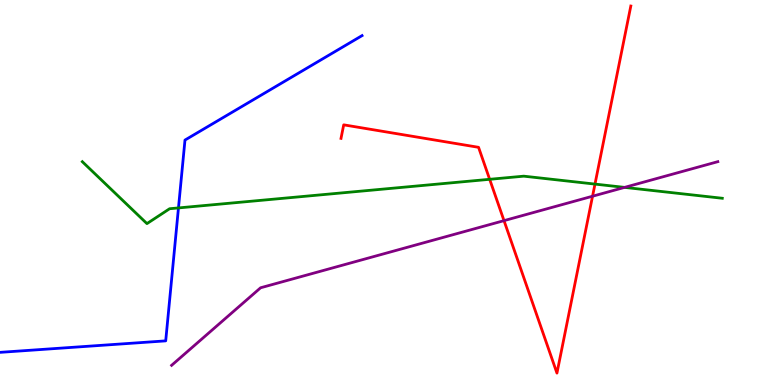[{'lines': ['blue', 'red'], 'intersections': []}, {'lines': ['green', 'red'], 'intersections': [{'x': 6.32, 'y': 5.34}, {'x': 7.68, 'y': 5.22}]}, {'lines': ['purple', 'red'], 'intersections': [{'x': 6.5, 'y': 4.27}, {'x': 7.65, 'y': 4.9}]}, {'lines': ['blue', 'green'], 'intersections': [{'x': 2.3, 'y': 4.6}]}, {'lines': ['blue', 'purple'], 'intersections': []}, {'lines': ['green', 'purple'], 'intersections': [{'x': 8.06, 'y': 5.13}]}]